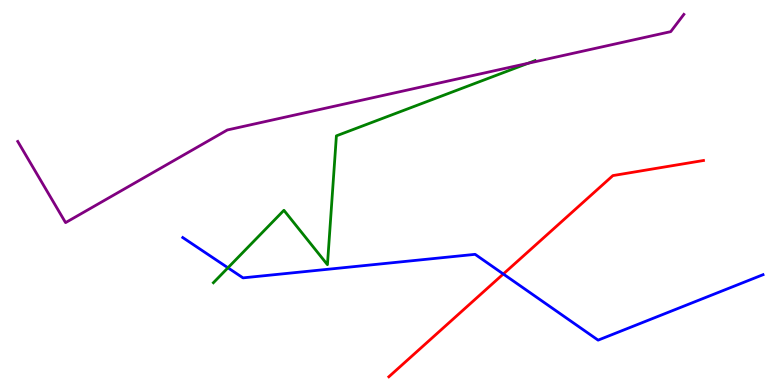[{'lines': ['blue', 'red'], 'intersections': [{'x': 6.49, 'y': 2.88}]}, {'lines': ['green', 'red'], 'intersections': []}, {'lines': ['purple', 'red'], 'intersections': []}, {'lines': ['blue', 'green'], 'intersections': [{'x': 2.94, 'y': 3.04}]}, {'lines': ['blue', 'purple'], 'intersections': []}, {'lines': ['green', 'purple'], 'intersections': [{'x': 6.81, 'y': 8.36}]}]